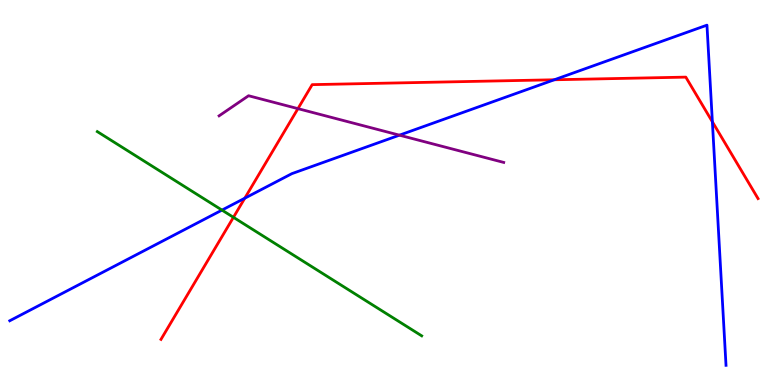[{'lines': ['blue', 'red'], 'intersections': [{'x': 3.16, 'y': 4.85}, {'x': 7.15, 'y': 7.93}, {'x': 9.19, 'y': 6.84}]}, {'lines': ['green', 'red'], 'intersections': [{'x': 3.01, 'y': 4.36}]}, {'lines': ['purple', 'red'], 'intersections': [{'x': 3.84, 'y': 7.18}]}, {'lines': ['blue', 'green'], 'intersections': [{'x': 2.86, 'y': 4.54}]}, {'lines': ['blue', 'purple'], 'intersections': [{'x': 5.15, 'y': 6.49}]}, {'lines': ['green', 'purple'], 'intersections': []}]